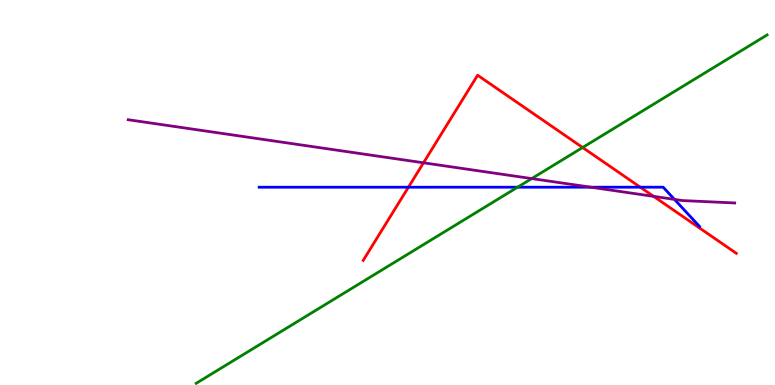[{'lines': ['blue', 'red'], 'intersections': [{'x': 5.27, 'y': 5.14}, {'x': 8.26, 'y': 5.14}]}, {'lines': ['green', 'red'], 'intersections': [{'x': 7.52, 'y': 6.17}]}, {'lines': ['purple', 'red'], 'intersections': [{'x': 5.46, 'y': 5.77}, {'x': 8.43, 'y': 4.9}]}, {'lines': ['blue', 'green'], 'intersections': [{'x': 6.68, 'y': 5.14}]}, {'lines': ['blue', 'purple'], 'intersections': [{'x': 7.62, 'y': 5.14}, {'x': 8.7, 'y': 4.82}]}, {'lines': ['green', 'purple'], 'intersections': [{'x': 6.86, 'y': 5.36}]}]